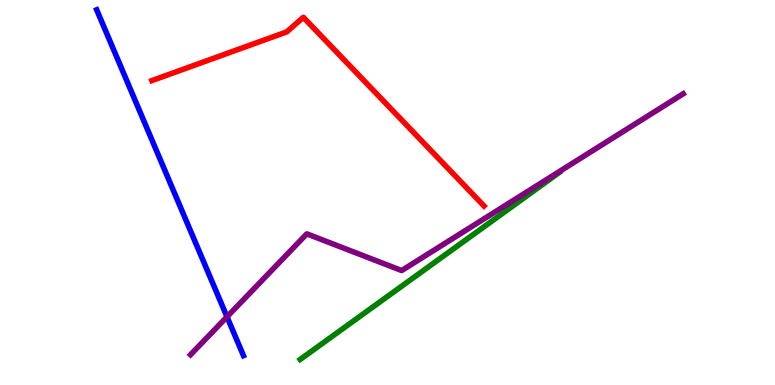[{'lines': ['blue', 'red'], 'intersections': []}, {'lines': ['green', 'red'], 'intersections': []}, {'lines': ['purple', 'red'], 'intersections': []}, {'lines': ['blue', 'green'], 'intersections': []}, {'lines': ['blue', 'purple'], 'intersections': [{'x': 2.93, 'y': 1.77}]}, {'lines': ['green', 'purple'], 'intersections': []}]